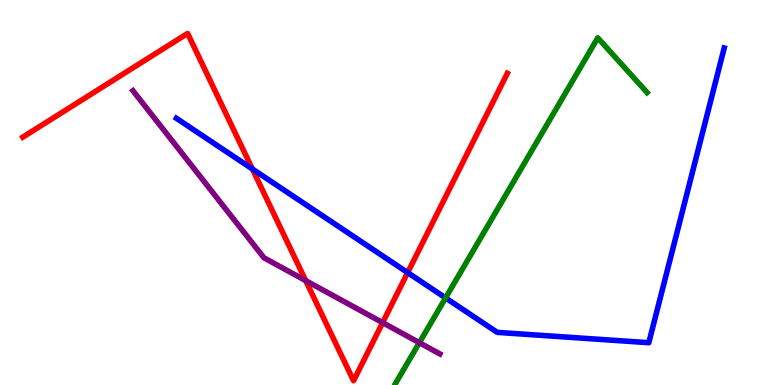[{'lines': ['blue', 'red'], 'intersections': [{'x': 3.26, 'y': 5.61}, {'x': 5.26, 'y': 2.92}]}, {'lines': ['green', 'red'], 'intersections': []}, {'lines': ['purple', 'red'], 'intersections': [{'x': 3.94, 'y': 2.71}, {'x': 4.94, 'y': 1.62}]}, {'lines': ['blue', 'green'], 'intersections': [{'x': 5.75, 'y': 2.26}]}, {'lines': ['blue', 'purple'], 'intersections': []}, {'lines': ['green', 'purple'], 'intersections': [{'x': 5.41, 'y': 1.1}]}]